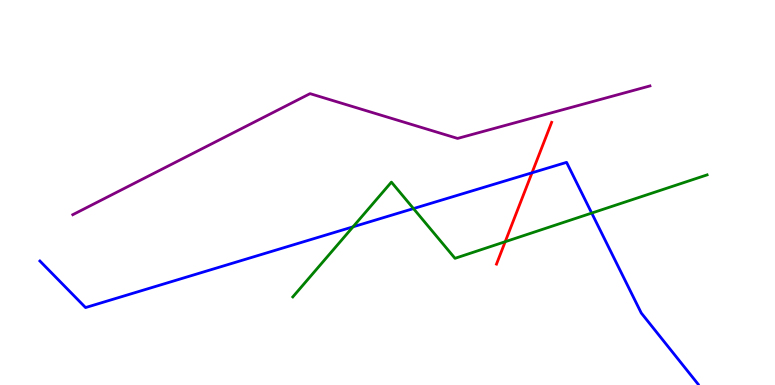[{'lines': ['blue', 'red'], 'intersections': [{'x': 6.86, 'y': 5.51}]}, {'lines': ['green', 'red'], 'intersections': [{'x': 6.52, 'y': 3.72}]}, {'lines': ['purple', 'red'], 'intersections': []}, {'lines': ['blue', 'green'], 'intersections': [{'x': 4.56, 'y': 4.11}, {'x': 5.34, 'y': 4.58}, {'x': 7.64, 'y': 4.47}]}, {'lines': ['blue', 'purple'], 'intersections': []}, {'lines': ['green', 'purple'], 'intersections': []}]